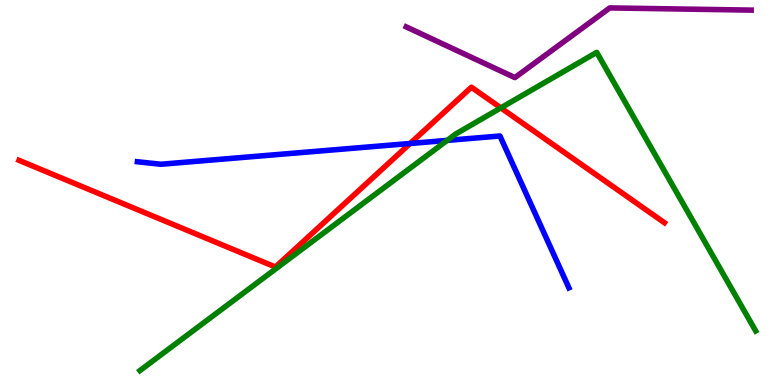[{'lines': ['blue', 'red'], 'intersections': [{'x': 5.29, 'y': 6.27}]}, {'lines': ['green', 'red'], 'intersections': [{'x': 6.46, 'y': 7.2}]}, {'lines': ['purple', 'red'], 'intersections': []}, {'lines': ['blue', 'green'], 'intersections': [{'x': 5.77, 'y': 6.35}]}, {'lines': ['blue', 'purple'], 'intersections': []}, {'lines': ['green', 'purple'], 'intersections': []}]